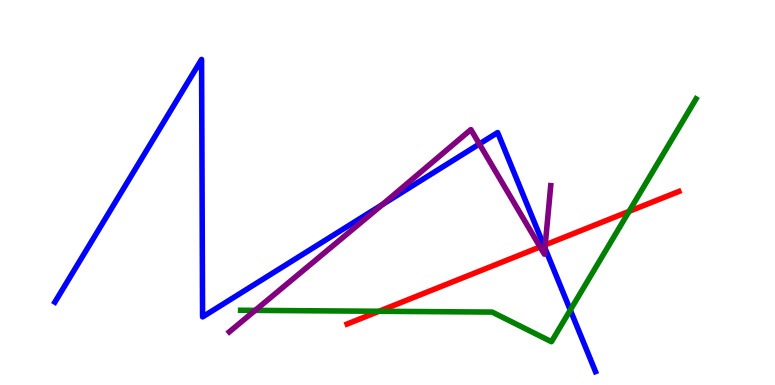[{'lines': ['blue', 'red'], 'intersections': [{'x': 7.02, 'y': 3.63}]}, {'lines': ['green', 'red'], 'intersections': [{'x': 4.89, 'y': 1.92}, {'x': 8.12, 'y': 4.51}]}, {'lines': ['purple', 'red'], 'intersections': [{'x': 6.97, 'y': 3.59}, {'x': 7.04, 'y': 3.64}]}, {'lines': ['blue', 'green'], 'intersections': [{'x': 7.36, 'y': 1.95}]}, {'lines': ['blue', 'purple'], 'intersections': [{'x': 4.93, 'y': 4.69}, {'x': 6.19, 'y': 6.26}, {'x': 7.03, 'y': 3.56}]}, {'lines': ['green', 'purple'], 'intersections': [{'x': 3.29, 'y': 1.94}]}]